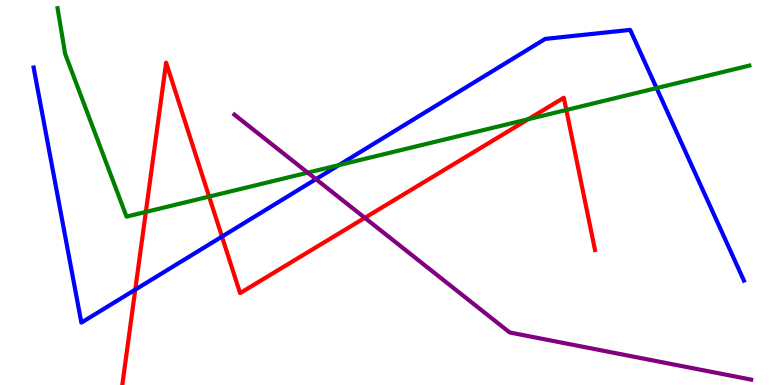[{'lines': ['blue', 'red'], 'intersections': [{'x': 1.75, 'y': 2.48}, {'x': 2.86, 'y': 3.85}]}, {'lines': ['green', 'red'], 'intersections': [{'x': 1.88, 'y': 4.5}, {'x': 2.7, 'y': 4.89}, {'x': 6.82, 'y': 6.9}, {'x': 7.31, 'y': 7.14}]}, {'lines': ['purple', 'red'], 'intersections': [{'x': 4.71, 'y': 4.34}]}, {'lines': ['blue', 'green'], 'intersections': [{'x': 4.37, 'y': 5.71}, {'x': 8.47, 'y': 7.71}]}, {'lines': ['blue', 'purple'], 'intersections': [{'x': 4.08, 'y': 5.35}]}, {'lines': ['green', 'purple'], 'intersections': [{'x': 3.97, 'y': 5.51}]}]